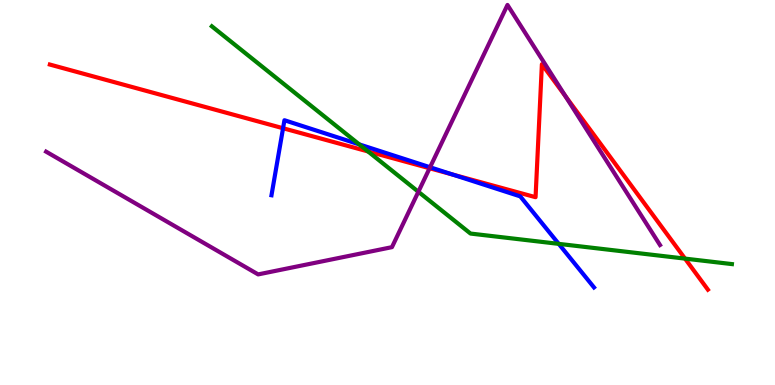[{'lines': ['blue', 'red'], 'intersections': [{'x': 3.65, 'y': 6.67}, {'x': 5.84, 'y': 5.47}]}, {'lines': ['green', 'red'], 'intersections': [{'x': 4.75, 'y': 6.07}, {'x': 8.84, 'y': 3.28}]}, {'lines': ['purple', 'red'], 'intersections': [{'x': 5.54, 'y': 5.63}, {'x': 7.3, 'y': 7.5}]}, {'lines': ['blue', 'green'], 'intersections': [{'x': 4.63, 'y': 6.25}, {'x': 7.21, 'y': 3.67}]}, {'lines': ['blue', 'purple'], 'intersections': [{'x': 5.55, 'y': 5.66}]}, {'lines': ['green', 'purple'], 'intersections': [{'x': 5.4, 'y': 5.02}]}]